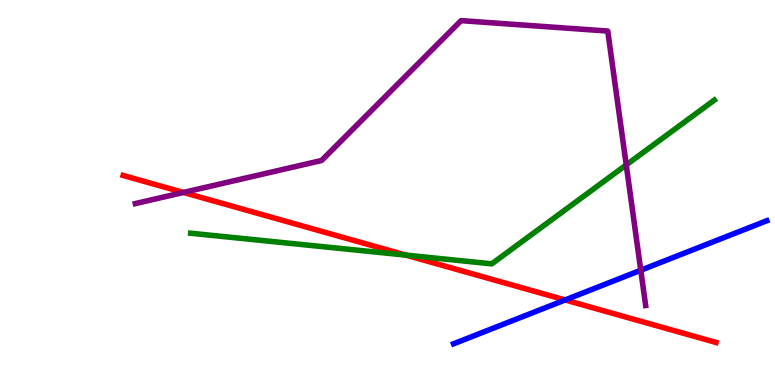[{'lines': ['blue', 'red'], 'intersections': [{'x': 7.29, 'y': 2.21}]}, {'lines': ['green', 'red'], 'intersections': [{'x': 5.24, 'y': 3.37}]}, {'lines': ['purple', 'red'], 'intersections': [{'x': 2.37, 'y': 5.0}]}, {'lines': ['blue', 'green'], 'intersections': []}, {'lines': ['blue', 'purple'], 'intersections': [{'x': 8.27, 'y': 2.98}]}, {'lines': ['green', 'purple'], 'intersections': [{'x': 8.08, 'y': 5.72}]}]